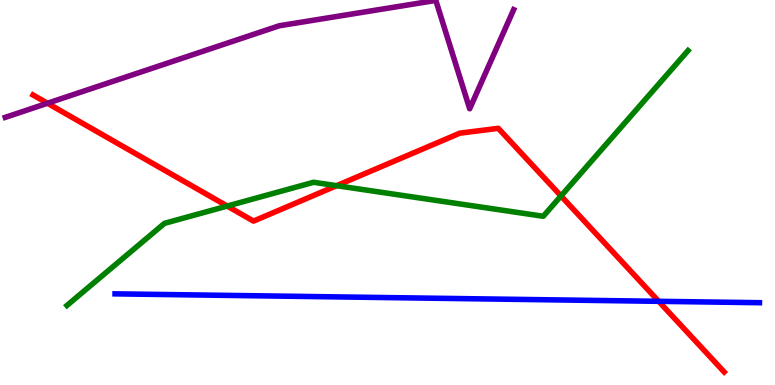[{'lines': ['blue', 'red'], 'intersections': [{'x': 8.5, 'y': 2.17}]}, {'lines': ['green', 'red'], 'intersections': [{'x': 2.93, 'y': 4.65}, {'x': 4.34, 'y': 5.18}, {'x': 7.24, 'y': 4.91}]}, {'lines': ['purple', 'red'], 'intersections': [{'x': 0.612, 'y': 7.32}]}, {'lines': ['blue', 'green'], 'intersections': []}, {'lines': ['blue', 'purple'], 'intersections': []}, {'lines': ['green', 'purple'], 'intersections': []}]